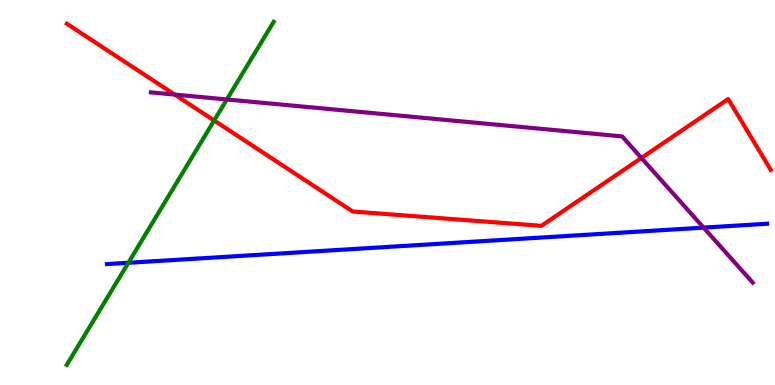[{'lines': ['blue', 'red'], 'intersections': []}, {'lines': ['green', 'red'], 'intersections': [{'x': 2.76, 'y': 6.87}]}, {'lines': ['purple', 'red'], 'intersections': [{'x': 2.25, 'y': 7.54}, {'x': 8.28, 'y': 5.9}]}, {'lines': ['blue', 'green'], 'intersections': [{'x': 1.66, 'y': 3.17}]}, {'lines': ['blue', 'purple'], 'intersections': [{'x': 9.08, 'y': 4.09}]}, {'lines': ['green', 'purple'], 'intersections': [{'x': 2.93, 'y': 7.42}]}]